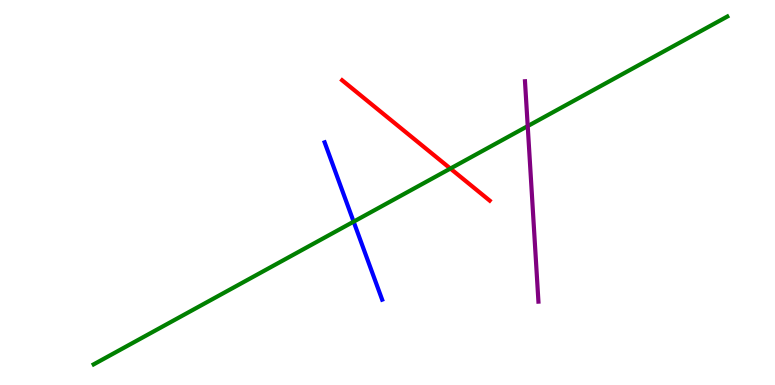[{'lines': ['blue', 'red'], 'intersections': []}, {'lines': ['green', 'red'], 'intersections': [{'x': 5.81, 'y': 5.62}]}, {'lines': ['purple', 'red'], 'intersections': []}, {'lines': ['blue', 'green'], 'intersections': [{'x': 4.56, 'y': 4.24}]}, {'lines': ['blue', 'purple'], 'intersections': []}, {'lines': ['green', 'purple'], 'intersections': [{'x': 6.81, 'y': 6.72}]}]